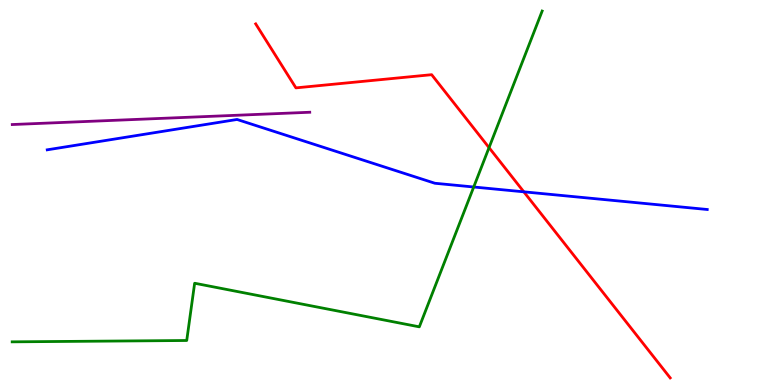[{'lines': ['blue', 'red'], 'intersections': [{'x': 6.76, 'y': 5.02}]}, {'lines': ['green', 'red'], 'intersections': [{'x': 6.31, 'y': 6.17}]}, {'lines': ['purple', 'red'], 'intersections': []}, {'lines': ['blue', 'green'], 'intersections': [{'x': 6.11, 'y': 5.14}]}, {'lines': ['blue', 'purple'], 'intersections': []}, {'lines': ['green', 'purple'], 'intersections': []}]